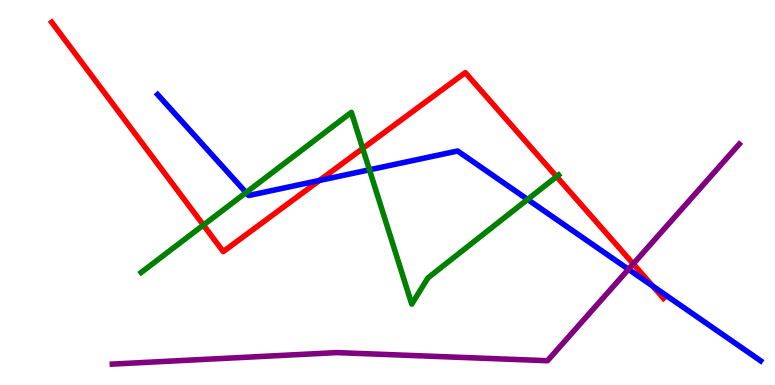[{'lines': ['blue', 'red'], 'intersections': [{'x': 4.12, 'y': 5.31}, {'x': 8.42, 'y': 2.57}]}, {'lines': ['green', 'red'], 'intersections': [{'x': 2.62, 'y': 4.15}, {'x': 4.68, 'y': 6.14}, {'x': 7.18, 'y': 5.41}]}, {'lines': ['purple', 'red'], 'intersections': [{'x': 8.17, 'y': 3.15}]}, {'lines': ['blue', 'green'], 'intersections': [{'x': 3.18, 'y': 5.0}, {'x': 4.77, 'y': 5.59}, {'x': 6.81, 'y': 4.82}]}, {'lines': ['blue', 'purple'], 'intersections': [{'x': 8.11, 'y': 3.01}]}, {'lines': ['green', 'purple'], 'intersections': []}]